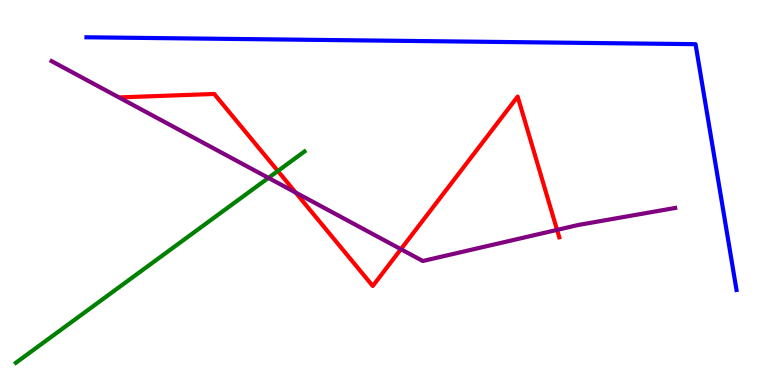[{'lines': ['blue', 'red'], 'intersections': []}, {'lines': ['green', 'red'], 'intersections': [{'x': 3.59, 'y': 5.56}]}, {'lines': ['purple', 'red'], 'intersections': [{'x': 3.81, 'y': 5.0}, {'x': 5.17, 'y': 3.53}, {'x': 7.19, 'y': 4.03}]}, {'lines': ['blue', 'green'], 'intersections': []}, {'lines': ['blue', 'purple'], 'intersections': []}, {'lines': ['green', 'purple'], 'intersections': [{'x': 3.46, 'y': 5.38}]}]